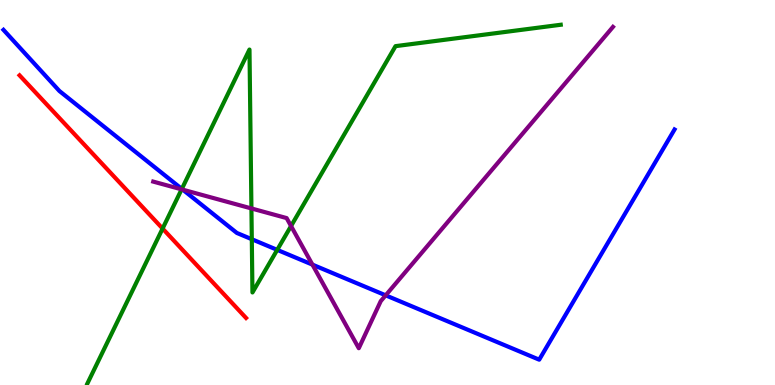[{'lines': ['blue', 'red'], 'intersections': []}, {'lines': ['green', 'red'], 'intersections': [{'x': 2.1, 'y': 4.06}]}, {'lines': ['purple', 'red'], 'intersections': []}, {'lines': ['blue', 'green'], 'intersections': [{'x': 2.35, 'y': 5.09}, {'x': 3.25, 'y': 3.79}, {'x': 3.58, 'y': 3.51}]}, {'lines': ['blue', 'purple'], 'intersections': [{'x': 2.36, 'y': 5.07}, {'x': 4.03, 'y': 3.13}, {'x': 4.98, 'y': 2.33}]}, {'lines': ['green', 'purple'], 'intersections': [{'x': 2.34, 'y': 5.08}, {'x': 3.24, 'y': 4.59}, {'x': 3.76, 'y': 4.13}]}]